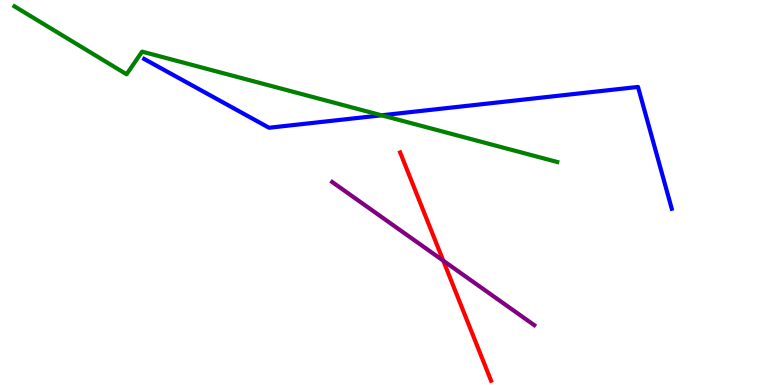[{'lines': ['blue', 'red'], 'intersections': []}, {'lines': ['green', 'red'], 'intersections': []}, {'lines': ['purple', 'red'], 'intersections': [{'x': 5.72, 'y': 3.23}]}, {'lines': ['blue', 'green'], 'intersections': [{'x': 4.92, 'y': 7.01}]}, {'lines': ['blue', 'purple'], 'intersections': []}, {'lines': ['green', 'purple'], 'intersections': []}]